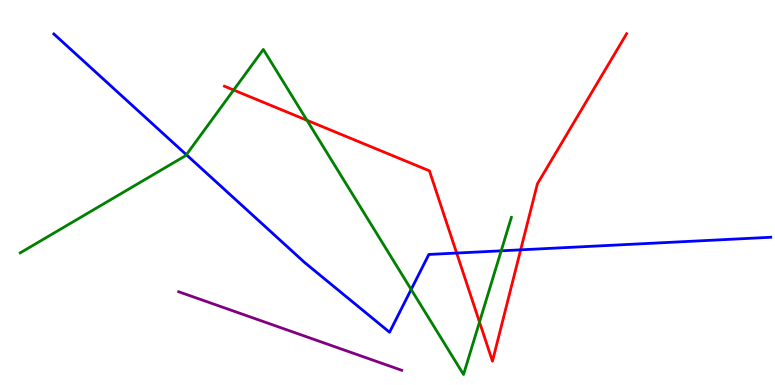[{'lines': ['blue', 'red'], 'intersections': [{'x': 5.89, 'y': 3.43}, {'x': 6.72, 'y': 3.51}]}, {'lines': ['green', 'red'], 'intersections': [{'x': 3.01, 'y': 7.66}, {'x': 3.96, 'y': 6.88}, {'x': 6.19, 'y': 1.64}]}, {'lines': ['purple', 'red'], 'intersections': []}, {'lines': ['blue', 'green'], 'intersections': [{'x': 2.4, 'y': 5.98}, {'x': 5.31, 'y': 2.48}, {'x': 6.47, 'y': 3.49}]}, {'lines': ['blue', 'purple'], 'intersections': []}, {'lines': ['green', 'purple'], 'intersections': []}]